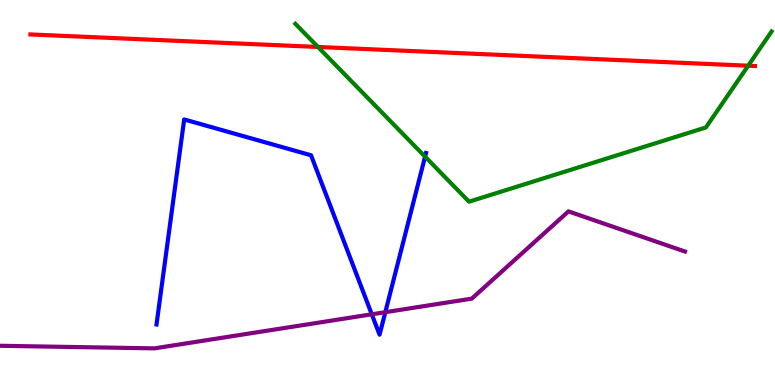[{'lines': ['blue', 'red'], 'intersections': []}, {'lines': ['green', 'red'], 'intersections': [{'x': 4.1, 'y': 8.78}, {'x': 9.65, 'y': 8.29}]}, {'lines': ['purple', 'red'], 'intersections': []}, {'lines': ['blue', 'green'], 'intersections': [{'x': 5.48, 'y': 5.93}]}, {'lines': ['blue', 'purple'], 'intersections': [{'x': 4.8, 'y': 1.84}, {'x': 4.97, 'y': 1.89}]}, {'lines': ['green', 'purple'], 'intersections': []}]